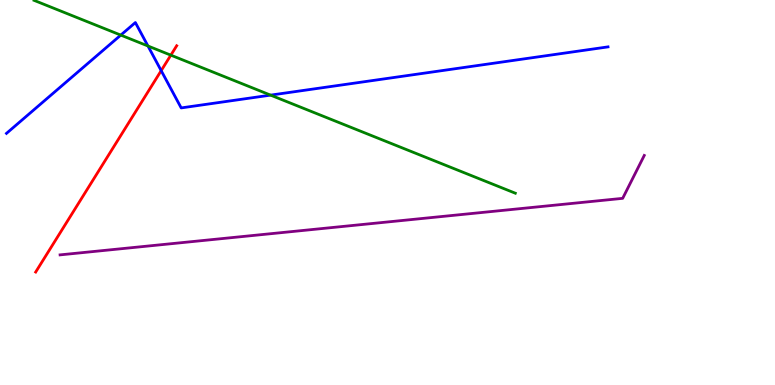[{'lines': ['blue', 'red'], 'intersections': [{'x': 2.08, 'y': 8.17}]}, {'lines': ['green', 'red'], 'intersections': [{'x': 2.2, 'y': 8.57}]}, {'lines': ['purple', 'red'], 'intersections': []}, {'lines': ['blue', 'green'], 'intersections': [{'x': 1.56, 'y': 9.09}, {'x': 1.91, 'y': 8.81}, {'x': 3.49, 'y': 7.53}]}, {'lines': ['blue', 'purple'], 'intersections': []}, {'lines': ['green', 'purple'], 'intersections': []}]